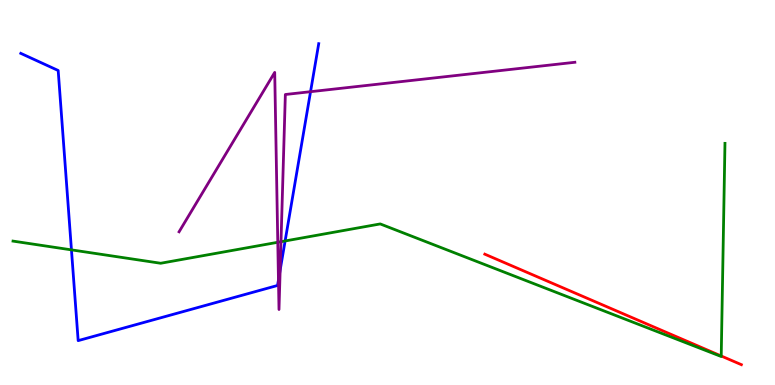[{'lines': ['blue', 'red'], 'intersections': []}, {'lines': ['green', 'red'], 'intersections': [{'x': 9.31, 'y': 0.754}]}, {'lines': ['purple', 'red'], 'intersections': []}, {'lines': ['blue', 'green'], 'intersections': [{'x': 0.922, 'y': 3.51}, {'x': 3.68, 'y': 3.74}]}, {'lines': ['blue', 'purple'], 'intersections': [{'x': 3.59, 'y': 2.73}, {'x': 3.61, 'y': 2.98}, {'x': 4.01, 'y': 7.62}]}, {'lines': ['green', 'purple'], 'intersections': [{'x': 3.58, 'y': 3.71}, {'x': 3.63, 'y': 3.72}]}]